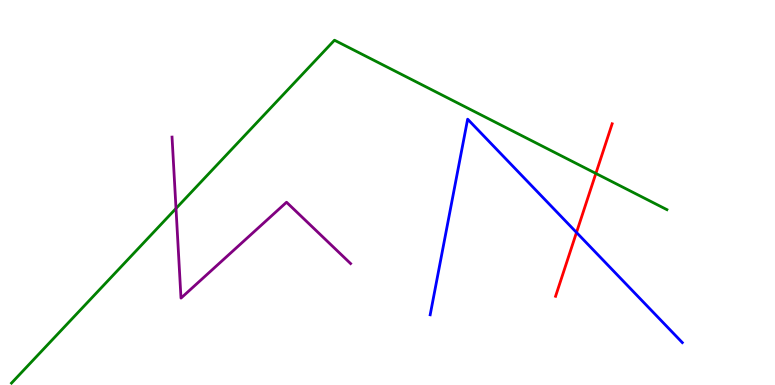[{'lines': ['blue', 'red'], 'intersections': [{'x': 7.44, 'y': 3.96}]}, {'lines': ['green', 'red'], 'intersections': [{'x': 7.69, 'y': 5.5}]}, {'lines': ['purple', 'red'], 'intersections': []}, {'lines': ['blue', 'green'], 'intersections': []}, {'lines': ['blue', 'purple'], 'intersections': []}, {'lines': ['green', 'purple'], 'intersections': [{'x': 2.27, 'y': 4.59}]}]